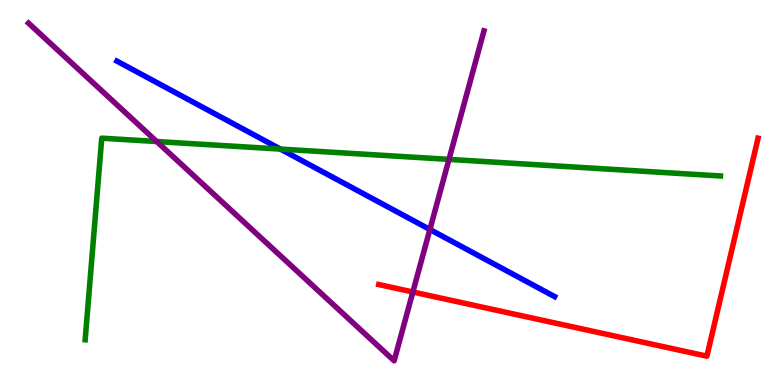[{'lines': ['blue', 'red'], 'intersections': []}, {'lines': ['green', 'red'], 'intersections': []}, {'lines': ['purple', 'red'], 'intersections': [{'x': 5.33, 'y': 2.42}]}, {'lines': ['blue', 'green'], 'intersections': [{'x': 3.62, 'y': 6.13}]}, {'lines': ['blue', 'purple'], 'intersections': [{'x': 5.55, 'y': 4.04}]}, {'lines': ['green', 'purple'], 'intersections': [{'x': 2.02, 'y': 6.32}, {'x': 5.79, 'y': 5.86}]}]